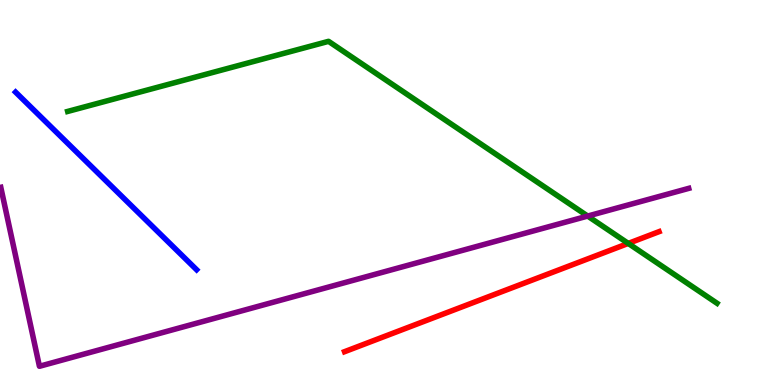[{'lines': ['blue', 'red'], 'intersections': []}, {'lines': ['green', 'red'], 'intersections': [{'x': 8.11, 'y': 3.68}]}, {'lines': ['purple', 'red'], 'intersections': []}, {'lines': ['blue', 'green'], 'intersections': []}, {'lines': ['blue', 'purple'], 'intersections': []}, {'lines': ['green', 'purple'], 'intersections': [{'x': 7.58, 'y': 4.39}]}]